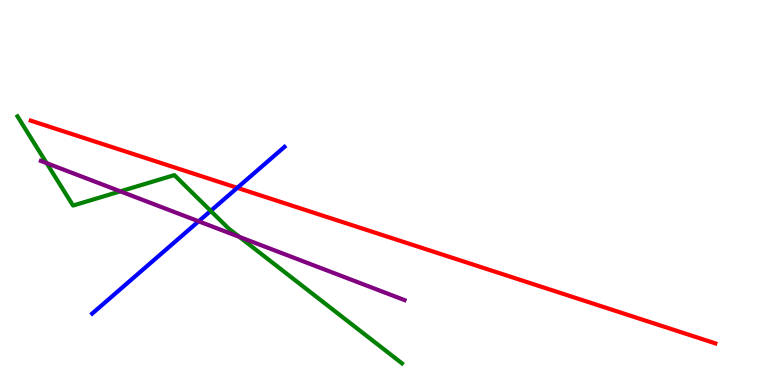[{'lines': ['blue', 'red'], 'intersections': [{'x': 3.06, 'y': 5.12}]}, {'lines': ['green', 'red'], 'intersections': []}, {'lines': ['purple', 'red'], 'intersections': []}, {'lines': ['blue', 'green'], 'intersections': [{'x': 2.72, 'y': 4.52}]}, {'lines': ['blue', 'purple'], 'intersections': [{'x': 2.56, 'y': 4.25}]}, {'lines': ['green', 'purple'], 'intersections': [{'x': 0.602, 'y': 5.76}, {'x': 1.55, 'y': 5.03}, {'x': 3.09, 'y': 3.85}]}]